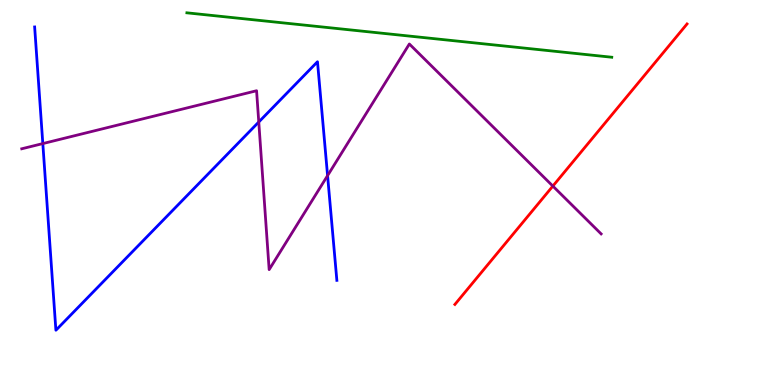[{'lines': ['blue', 'red'], 'intersections': []}, {'lines': ['green', 'red'], 'intersections': []}, {'lines': ['purple', 'red'], 'intersections': [{'x': 7.13, 'y': 5.17}]}, {'lines': ['blue', 'green'], 'intersections': []}, {'lines': ['blue', 'purple'], 'intersections': [{'x': 0.552, 'y': 6.27}, {'x': 3.34, 'y': 6.83}, {'x': 4.23, 'y': 5.44}]}, {'lines': ['green', 'purple'], 'intersections': []}]